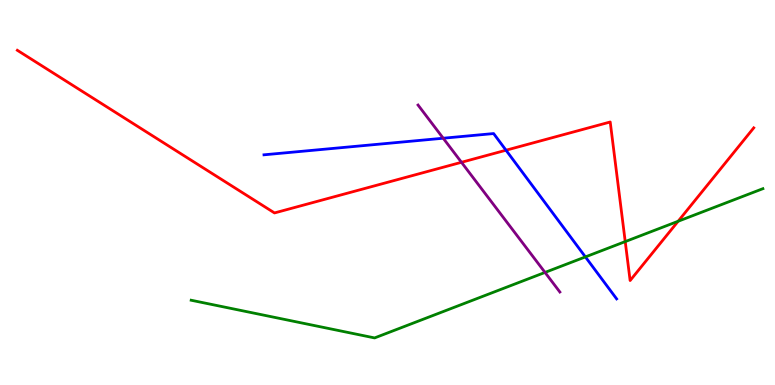[{'lines': ['blue', 'red'], 'intersections': [{'x': 6.53, 'y': 6.1}]}, {'lines': ['green', 'red'], 'intersections': [{'x': 8.07, 'y': 3.72}, {'x': 8.75, 'y': 4.25}]}, {'lines': ['purple', 'red'], 'intersections': [{'x': 5.95, 'y': 5.78}]}, {'lines': ['blue', 'green'], 'intersections': [{'x': 7.55, 'y': 3.33}]}, {'lines': ['blue', 'purple'], 'intersections': [{'x': 5.72, 'y': 6.41}]}, {'lines': ['green', 'purple'], 'intersections': [{'x': 7.03, 'y': 2.92}]}]